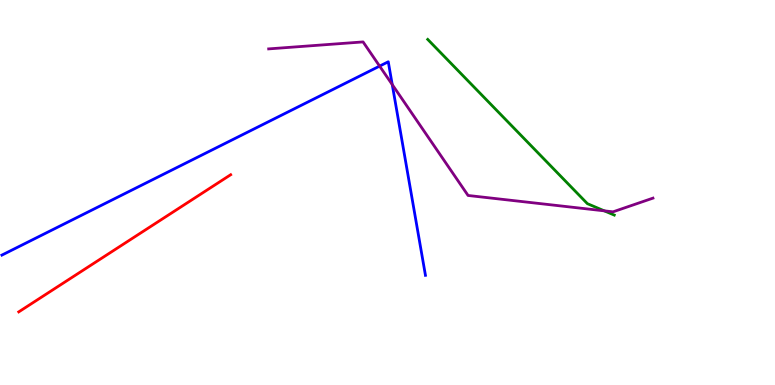[{'lines': ['blue', 'red'], 'intersections': []}, {'lines': ['green', 'red'], 'intersections': []}, {'lines': ['purple', 'red'], 'intersections': []}, {'lines': ['blue', 'green'], 'intersections': []}, {'lines': ['blue', 'purple'], 'intersections': [{'x': 4.9, 'y': 8.28}, {'x': 5.06, 'y': 7.8}]}, {'lines': ['green', 'purple'], 'intersections': [{'x': 7.8, 'y': 4.52}]}]